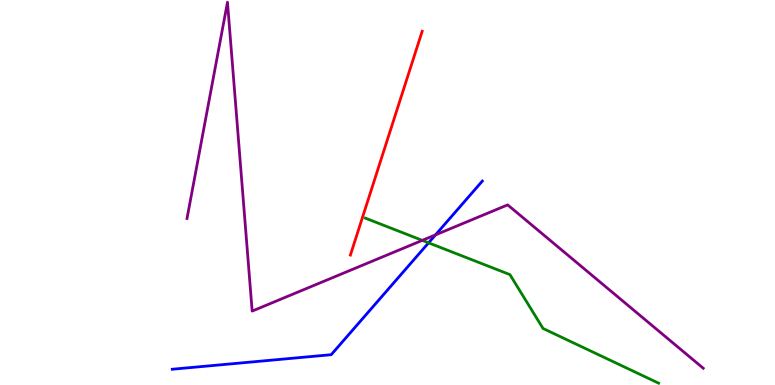[{'lines': ['blue', 'red'], 'intersections': []}, {'lines': ['green', 'red'], 'intersections': []}, {'lines': ['purple', 'red'], 'intersections': []}, {'lines': ['blue', 'green'], 'intersections': [{'x': 5.53, 'y': 3.69}]}, {'lines': ['blue', 'purple'], 'intersections': [{'x': 5.62, 'y': 3.9}]}, {'lines': ['green', 'purple'], 'intersections': [{'x': 5.45, 'y': 3.76}]}]